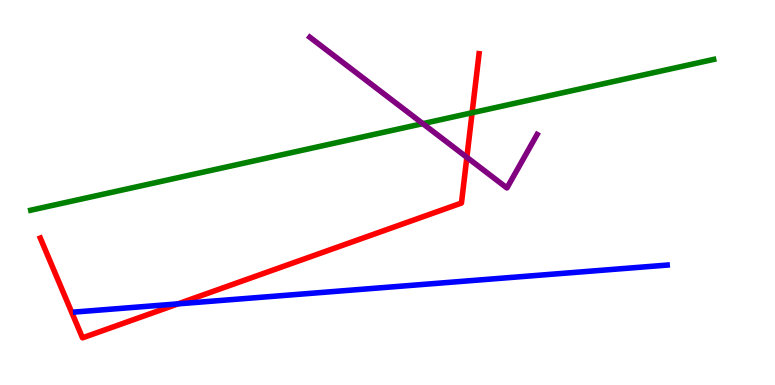[{'lines': ['blue', 'red'], 'intersections': [{'x': 2.3, 'y': 2.11}]}, {'lines': ['green', 'red'], 'intersections': [{'x': 6.09, 'y': 7.07}]}, {'lines': ['purple', 'red'], 'intersections': [{'x': 6.02, 'y': 5.91}]}, {'lines': ['blue', 'green'], 'intersections': []}, {'lines': ['blue', 'purple'], 'intersections': []}, {'lines': ['green', 'purple'], 'intersections': [{'x': 5.46, 'y': 6.79}]}]